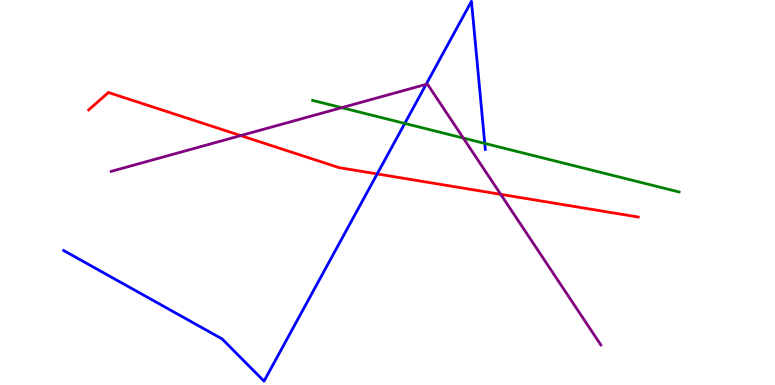[{'lines': ['blue', 'red'], 'intersections': [{'x': 4.87, 'y': 5.48}]}, {'lines': ['green', 'red'], 'intersections': []}, {'lines': ['purple', 'red'], 'intersections': [{'x': 3.11, 'y': 6.48}, {'x': 6.46, 'y': 4.95}]}, {'lines': ['blue', 'green'], 'intersections': [{'x': 5.22, 'y': 6.79}, {'x': 6.25, 'y': 6.28}]}, {'lines': ['blue', 'purple'], 'intersections': [{'x': 5.5, 'y': 7.81}]}, {'lines': ['green', 'purple'], 'intersections': [{'x': 4.41, 'y': 7.2}, {'x': 5.98, 'y': 6.41}]}]